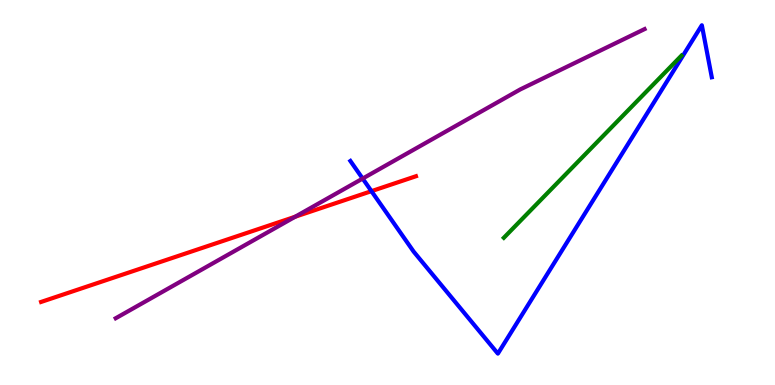[{'lines': ['blue', 'red'], 'intersections': [{'x': 4.79, 'y': 5.03}]}, {'lines': ['green', 'red'], 'intersections': []}, {'lines': ['purple', 'red'], 'intersections': [{'x': 3.81, 'y': 4.37}]}, {'lines': ['blue', 'green'], 'intersections': []}, {'lines': ['blue', 'purple'], 'intersections': [{'x': 4.68, 'y': 5.36}]}, {'lines': ['green', 'purple'], 'intersections': []}]